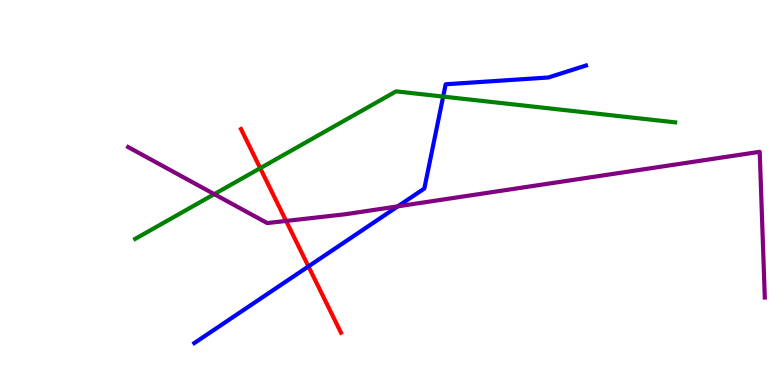[{'lines': ['blue', 'red'], 'intersections': [{'x': 3.98, 'y': 3.08}]}, {'lines': ['green', 'red'], 'intersections': [{'x': 3.36, 'y': 5.63}]}, {'lines': ['purple', 'red'], 'intersections': [{'x': 3.69, 'y': 4.26}]}, {'lines': ['blue', 'green'], 'intersections': [{'x': 5.72, 'y': 7.49}]}, {'lines': ['blue', 'purple'], 'intersections': [{'x': 5.13, 'y': 4.64}]}, {'lines': ['green', 'purple'], 'intersections': [{'x': 2.77, 'y': 4.96}]}]